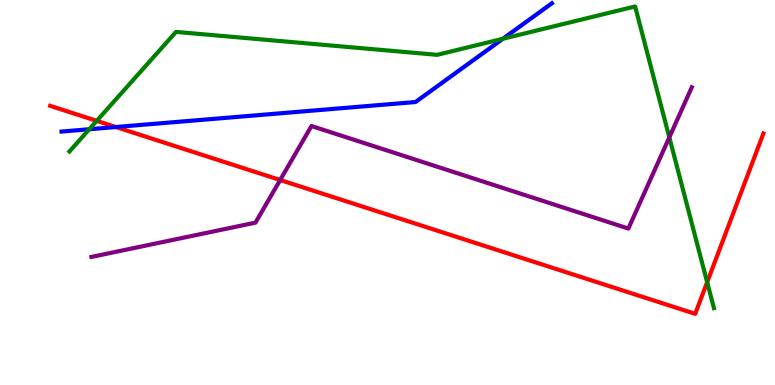[{'lines': ['blue', 'red'], 'intersections': [{'x': 1.5, 'y': 6.7}]}, {'lines': ['green', 'red'], 'intersections': [{'x': 1.25, 'y': 6.86}, {'x': 9.12, 'y': 2.67}]}, {'lines': ['purple', 'red'], 'intersections': [{'x': 3.62, 'y': 5.32}]}, {'lines': ['blue', 'green'], 'intersections': [{'x': 1.15, 'y': 6.64}, {'x': 6.49, 'y': 8.99}]}, {'lines': ['blue', 'purple'], 'intersections': []}, {'lines': ['green', 'purple'], 'intersections': [{'x': 8.64, 'y': 6.43}]}]